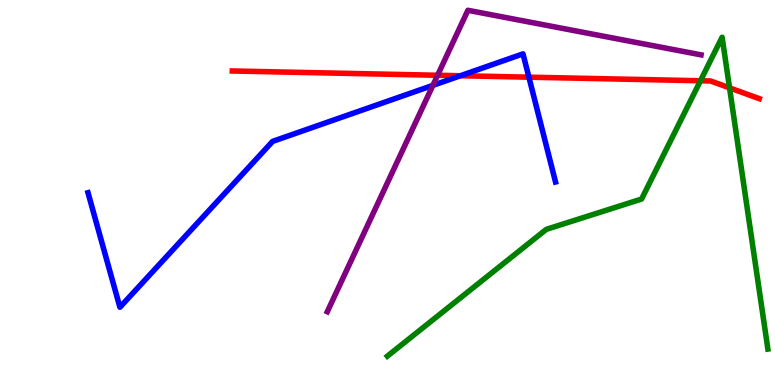[{'lines': ['blue', 'red'], 'intersections': [{'x': 5.94, 'y': 8.03}, {'x': 6.82, 'y': 8.0}]}, {'lines': ['green', 'red'], 'intersections': [{'x': 9.04, 'y': 7.9}, {'x': 9.41, 'y': 7.72}]}, {'lines': ['purple', 'red'], 'intersections': [{'x': 5.65, 'y': 8.04}]}, {'lines': ['blue', 'green'], 'intersections': []}, {'lines': ['blue', 'purple'], 'intersections': [{'x': 5.59, 'y': 7.78}]}, {'lines': ['green', 'purple'], 'intersections': []}]